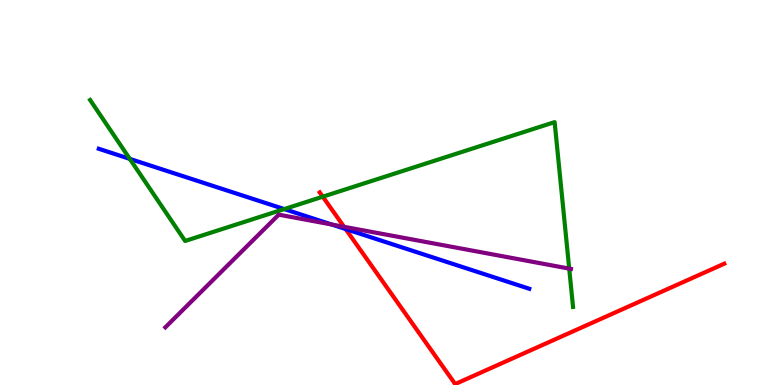[{'lines': ['blue', 'red'], 'intersections': [{'x': 4.46, 'y': 4.05}]}, {'lines': ['green', 'red'], 'intersections': [{'x': 4.16, 'y': 4.89}]}, {'lines': ['purple', 'red'], 'intersections': [{'x': 4.44, 'y': 4.11}]}, {'lines': ['blue', 'green'], 'intersections': [{'x': 1.67, 'y': 5.87}, {'x': 3.67, 'y': 4.57}]}, {'lines': ['blue', 'purple'], 'intersections': [{'x': 4.28, 'y': 4.17}]}, {'lines': ['green', 'purple'], 'intersections': [{'x': 7.34, 'y': 3.02}]}]